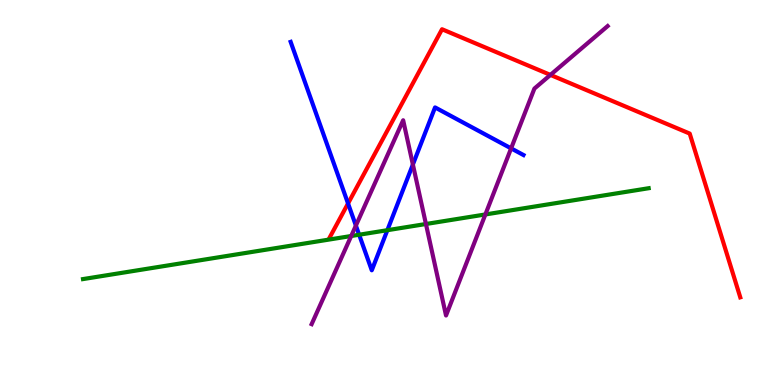[{'lines': ['blue', 'red'], 'intersections': [{'x': 4.49, 'y': 4.72}]}, {'lines': ['green', 'red'], 'intersections': []}, {'lines': ['purple', 'red'], 'intersections': [{'x': 7.1, 'y': 8.05}]}, {'lines': ['blue', 'green'], 'intersections': [{'x': 4.63, 'y': 3.9}, {'x': 5.0, 'y': 4.02}]}, {'lines': ['blue', 'purple'], 'intersections': [{'x': 4.59, 'y': 4.14}, {'x': 5.33, 'y': 5.73}, {'x': 6.6, 'y': 6.15}]}, {'lines': ['green', 'purple'], 'intersections': [{'x': 4.53, 'y': 3.87}, {'x': 5.5, 'y': 4.18}, {'x': 6.26, 'y': 4.43}]}]